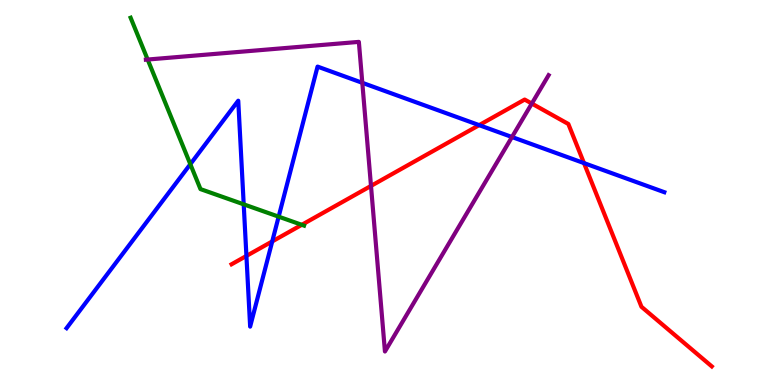[{'lines': ['blue', 'red'], 'intersections': [{'x': 3.18, 'y': 3.35}, {'x': 3.51, 'y': 3.73}, {'x': 6.18, 'y': 6.75}, {'x': 7.54, 'y': 5.76}]}, {'lines': ['green', 'red'], 'intersections': [{'x': 3.89, 'y': 4.16}]}, {'lines': ['purple', 'red'], 'intersections': [{'x': 4.79, 'y': 5.17}, {'x': 6.86, 'y': 7.31}]}, {'lines': ['blue', 'green'], 'intersections': [{'x': 2.46, 'y': 5.74}, {'x': 3.14, 'y': 4.69}, {'x': 3.6, 'y': 4.37}]}, {'lines': ['blue', 'purple'], 'intersections': [{'x': 4.67, 'y': 7.85}, {'x': 6.61, 'y': 6.44}]}, {'lines': ['green', 'purple'], 'intersections': [{'x': 1.91, 'y': 8.45}]}]